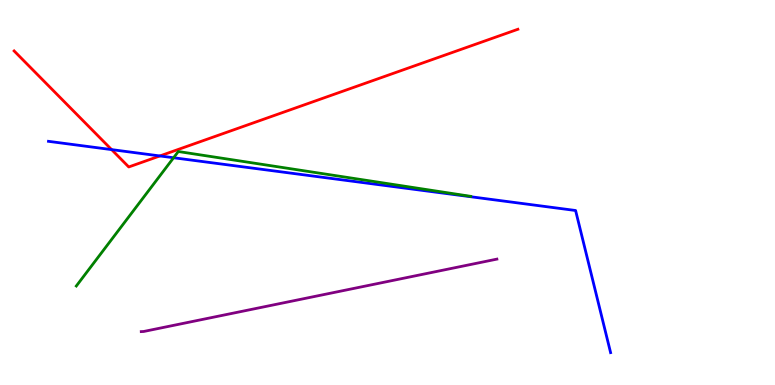[{'lines': ['blue', 'red'], 'intersections': [{'x': 1.44, 'y': 6.11}, {'x': 2.06, 'y': 5.95}]}, {'lines': ['green', 'red'], 'intersections': []}, {'lines': ['purple', 'red'], 'intersections': []}, {'lines': ['blue', 'green'], 'intersections': [{'x': 2.24, 'y': 5.9}]}, {'lines': ['blue', 'purple'], 'intersections': []}, {'lines': ['green', 'purple'], 'intersections': []}]